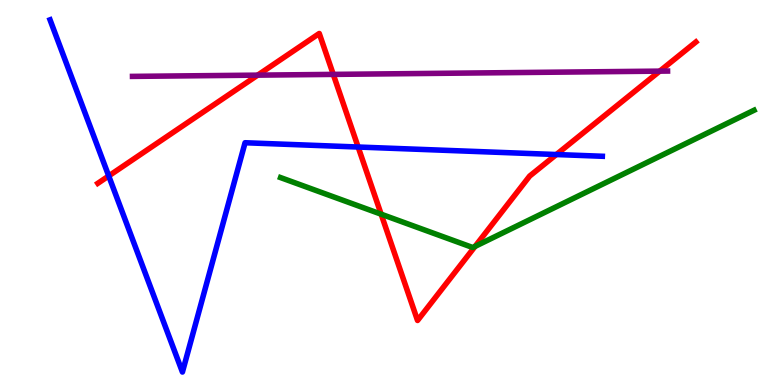[{'lines': ['blue', 'red'], 'intersections': [{'x': 1.4, 'y': 5.43}, {'x': 4.62, 'y': 6.18}, {'x': 7.18, 'y': 5.99}]}, {'lines': ['green', 'red'], 'intersections': [{'x': 4.92, 'y': 4.44}, {'x': 6.13, 'y': 3.6}]}, {'lines': ['purple', 'red'], 'intersections': [{'x': 3.33, 'y': 8.05}, {'x': 4.3, 'y': 8.07}, {'x': 8.51, 'y': 8.15}]}, {'lines': ['blue', 'green'], 'intersections': []}, {'lines': ['blue', 'purple'], 'intersections': []}, {'lines': ['green', 'purple'], 'intersections': []}]